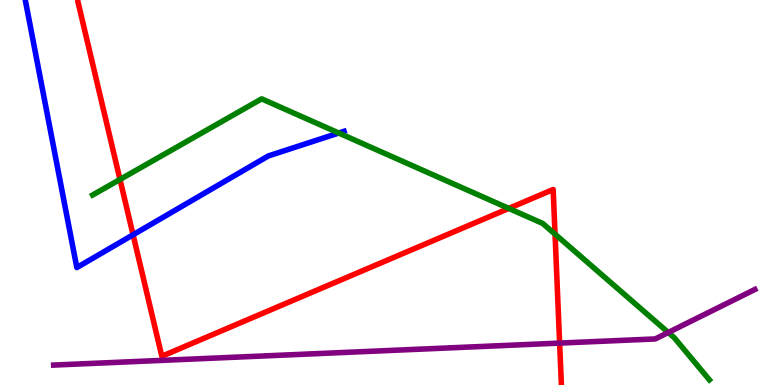[{'lines': ['blue', 'red'], 'intersections': [{'x': 1.72, 'y': 3.9}]}, {'lines': ['green', 'red'], 'intersections': [{'x': 1.55, 'y': 5.34}, {'x': 6.57, 'y': 4.59}, {'x': 7.16, 'y': 3.92}]}, {'lines': ['purple', 'red'], 'intersections': [{'x': 7.22, 'y': 1.09}]}, {'lines': ['blue', 'green'], 'intersections': [{'x': 4.37, 'y': 6.54}]}, {'lines': ['blue', 'purple'], 'intersections': []}, {'lines': ['green', 'purple'], 'intersections': [{'x': 8.62, 'y': 1.36}]}]